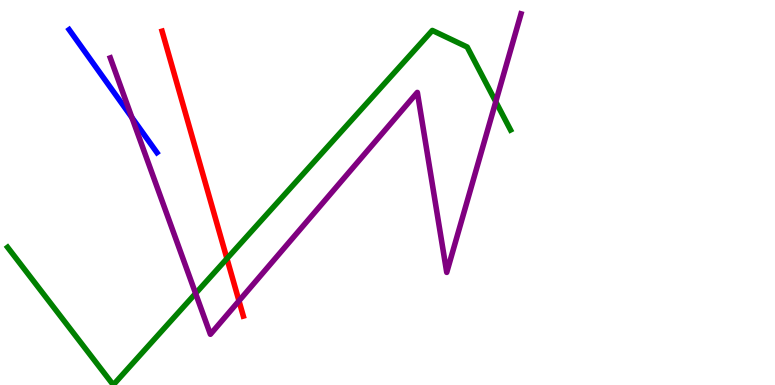[{'lines': ['blue', 'red'], 'intersections': []}, {'lines': ['green', 'red'], 'intersections': [{'x': 2.93, 'y': 3.28}]}, {'lines': ['purple', 'red'], 'intersections': [{'x': 3.08, 'y': 2.19}]}, {'lines': ['blue', 'green'], 'intersections': []}, {'lines': ['blue', 'purple'], 'intersections': [{'x': 1.7, 'y': 6.95}]}, {'lines': ['green', 'purple'], 'intersections': [{'x': 2.52, 'y': 2.38}, {'x': 6.4, 'y': 7.36}]}]